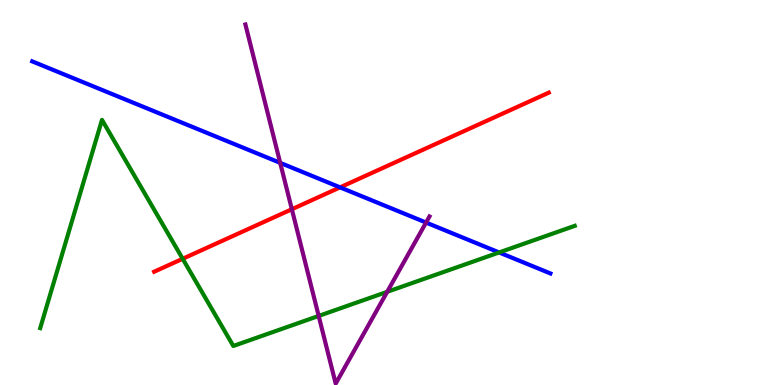[{'lines': ['blue', 'red'], 'intersections': [{'x': 4.39, 'y': 5.13}]}, {'lines': ['green', 'red'], 'intersections': [{'x': 2.36, 'y': 3.28}]}, {'lines': ['purple', 'red'], 'intersections': [{'x': 3.77, 'y': 4.57}]}, {'lines': ['blue', 'green'], 'intersections': [{'x': 6.44, 'y': 3.44}]}, {'lines': ['blue', 'purple'], 'intersections': [{'x': 3.62, 'y': 5.77}, {'x': 5.5, 'y': 4.22}]}, {'lines': ['green', 'purple'], 'intersections': [{'x': 4.11, 'y': 1.79}, {'x': 5.0, 'y': 2.42}]}]